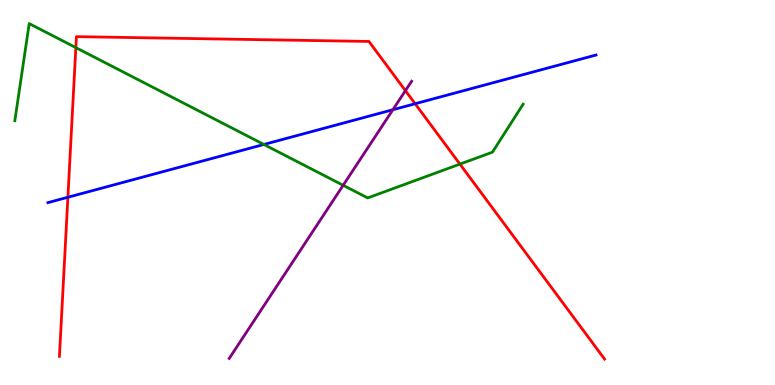[{'lines': ['blue', 'red'], 'intersections': [{'x': 0.876, 'y': 4.88}, {'x': 5.36, 'y': 7.31}]}, {'lines': ['green', 'red'], 'intersections': [{'x': 0.979, 'y': 8.76}, {'x': 5.93, 'y': 5.74}]}, {'lines': ['purple', 'red'], 'intersections': [{'x': 5.23, 'y': 7.65}]}, {'lines': ['blue', 'green'], 'intersections': [{'x': 3.41, 'y': 6.25}]}, {'lines': ['blue', 'purple'], 'intersections': [{'x': 5.07, 'y': 7.15}]}, {'lines': ['green', 'purple'], 'intersections': [{'x': 4.43, 'y': 5.19}]}]